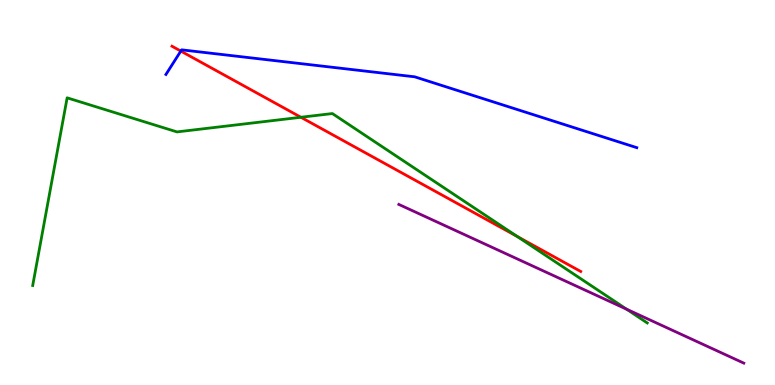[{'lines': ['blue', 'red'], 'intersections': [{'x': 2.33, 'y': 8.67}]}, {'lines': ['green', 'red'], 'intersections': [{'x': 3.88, 'y': 6.95}, {'x': 6.67, 'y': 3.86}]}, {'lines': ['purple', 'red'], 'intersections': []}, {'lines': ['blue', 'green'], 'intersections': []}, {'lines': ['blue', 'purple'], 'intersections': []}, {'lines': ['green', 'purple'], 'intersections': [{'x': 8.09, 'y': 1.97}]}]